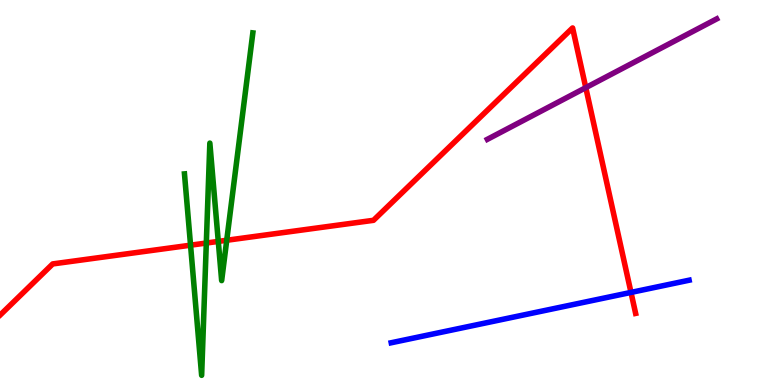[{'lines': ['blue', 'red'], 'intersections': [{'x': 8.14, 'y': 2.4}]}, {'lines': ['green', 'red'], 'intersections': [{'x': 2.46, 'y': 3.63}, {'x': 2.66, 'y': 3.69}, {'x': 2.82, 'y': 3.73}, {'x': 2.93, 'y': 3.76}]}, {'lines': ['purple', 'red'], 'intersections': [{'x': 7.56, 'y': 7.72}]}, {'lines': ['blue', 'green'], 'intersections': []}, {'lines': ['blue', 'purple'], 'intersections': []}, {'lines': ['green', 'purple'], 'intersections': []}]